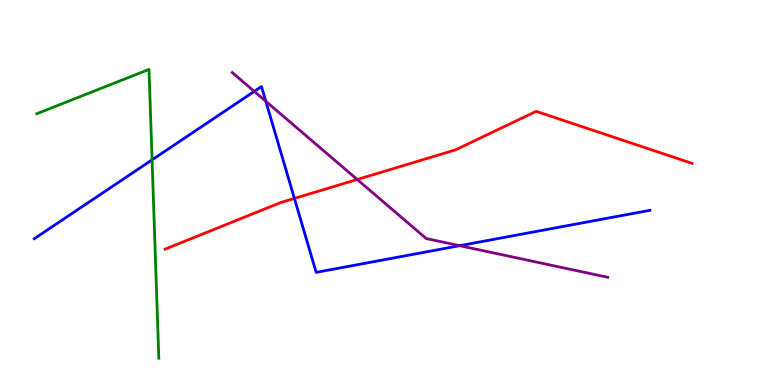[{'lines': ['blue', 'red'], 'intersections': [{'x': 3.8, 'y': 4.85}]}, {'lines': ['green', 'red'], 'intersections': []}, {'lines': ['purple', 'red'], 'intersections': [{'x': 4.61, 'y': 5.34}]}, {'lines': ['blue', 'green'], 'intersections': [{'x': 1.96, 'y': 5.85}]}, {'lines': ['blue', 'purple'], 'intersections': [{'x': 3.28, 'y': 7.63}, {'x': 3.43, 'y': 7.37}, {'x': 5.93, 'y': 3.62}]}, {'lines': ['green', 'purple'], 'intersections': []}]